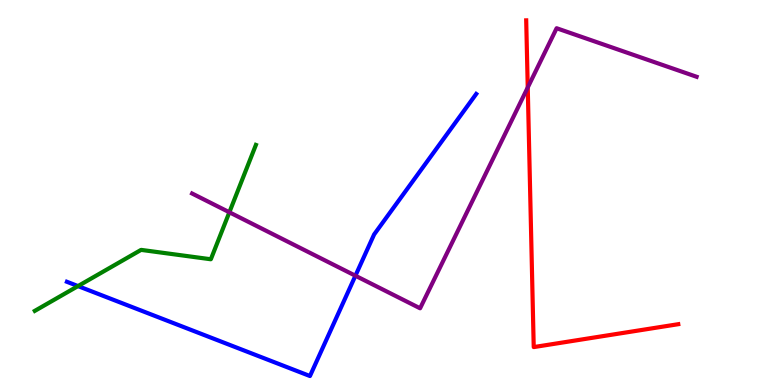[{'lines': ['blue', 'red'], 'intersections': []}, {'lines': ['green', 'red'], 'intersections': []}, {'lines': ['purple', 'red'], 'intersections': [{'x': 6.81, 'y': 7.73}]}, {'lines': ['blue', 'green'], 'intersections': [{'x': 1.01, 'y': 2.57}]}, {'lines': ['blue', 'purple'], 'intersections': [{'x': 4.59, 'y': 2.84}]}, {'lines': ['green', 'purple'], 'intersections': [{'x': 2.96, 'y': 4.49}]}]